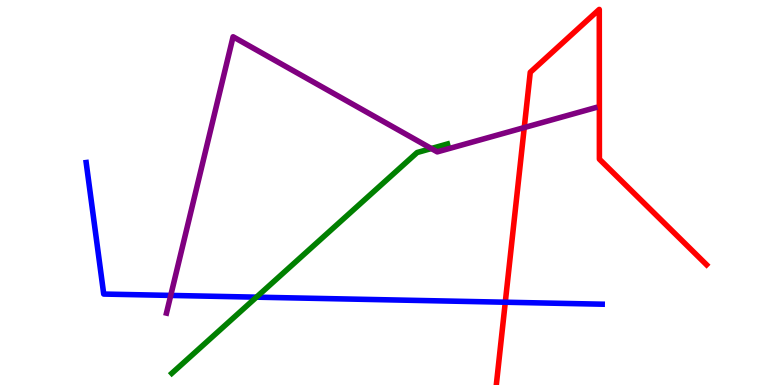[{'lines': ['blue', 'red'], 'intersections': [{'x': 6.52, 'y': 2.15}]}, {'lines': ['green', 'red'], 'intersections': []}, {'lines': ['purple', 'red'], 'intersections': [{'x': 6.76, 'y': 6.69}]}, {'lines': ['blue', 'green'], 'intersections': [{'x': 3.31, 'y': 2.28}]}, {'lines': ['blue', 'purple'], 'intersections': [{'x': 2.2, 'y': 2.33}]}, {'lines': ['green', 'purple'], 'intersections': [{'x': 5.57, 'y': 6.14}]}]